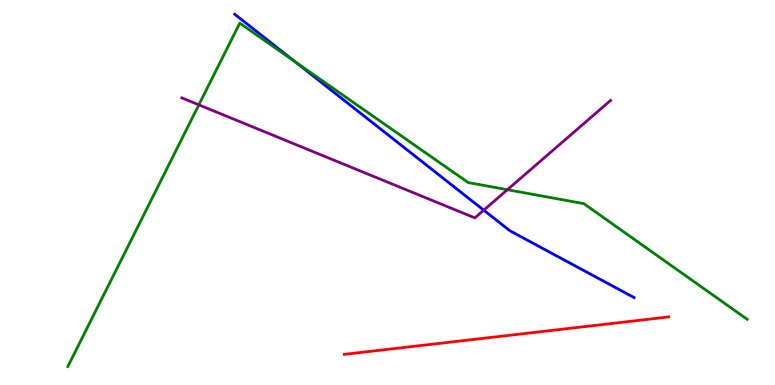[{'lines': ['blue', 'red'], 'intersections': []}, {'lines': ['green', 'red'], 'intersections': []}, {'lines': ['purple', 'red'], 'intersections': []}, {'lines': ['blue', 'green'], 'intersections': [{'x': 3.81, 'y': 8.39}]}, {'lines': ['blue', 'purple'], 'intersections': [{'x': 6.24, 'y': 4.54}]}, {'lines': ['green', 'purple'], 'intersections': [{'x': 2.57, 'y': 7.28}, {'x': 6.55, 'y': 5.07}]}]